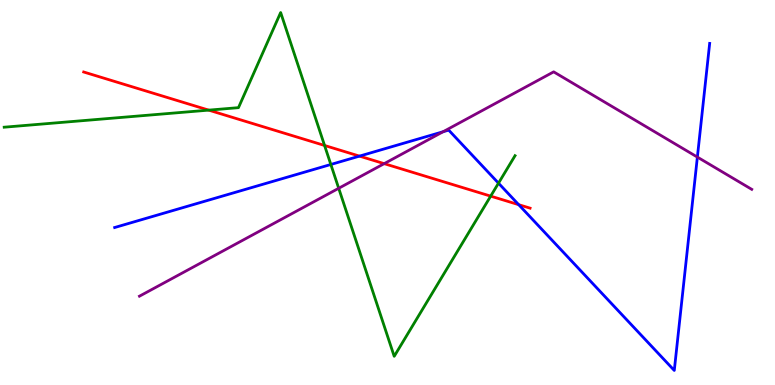[{'lines': ['blue', 'red'], 'intersections': [{'x': 4.64, 'y': 5.94}, {'x': 6.69, 'y': 4.68}]}, {'lines': ['green', 'red'], 'intersections': [{'x': 2.69, 'y': 7.14}, {'x': 4.19, 'y': 6.22}, {'x': 6.33, 'y': 4.91}]}, {'lines': ['purple', 'red'], 'intersections': [{'x': 4.96, 'y': 5.75}]}, {'lines': ['blue', 'green'], 'intersections': [{'x': 4.27, 'y': 5.73}, {'x': 6.43, 'y': 5.24}]}, {'lines': ['blue', 'purple'], 'intersections': [{'x': 5.72, 'y': 6.58}, {'x': 9.0, 'y': 5.92}]}, {'lines': ['green', 'purple'], 'intersections': [{'x': 4.37, 'y': 5.11}]}]